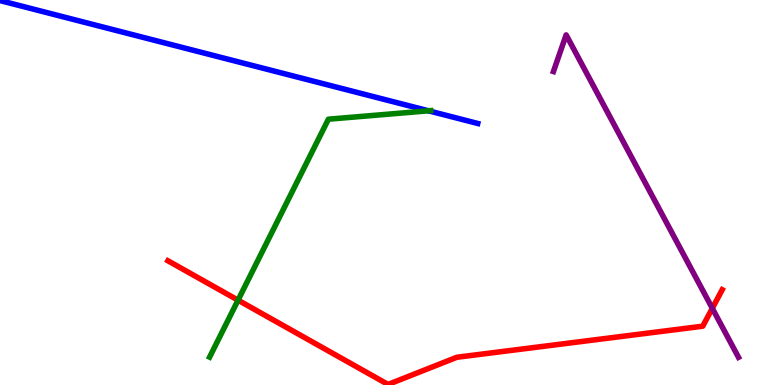[{'lines': ['blue', 'red'], 'intersections': []}, {'lines': ['green', 'red'], 'intersections': [{'x': 3.07, 'y': 2.2}]}, {'lines': ['purple', 'red'], 'intersections': [{'x': 9.19, 'y': 1.99}]}, {'lines': ['blue', 'green'], 'intersections': [{'x': 5.53, 'y': 7.12}]}, {'lines': ['blue', 'purple'], 'intersections': []}, {'lines': ['green', 'purple'], 'intersections': []}]